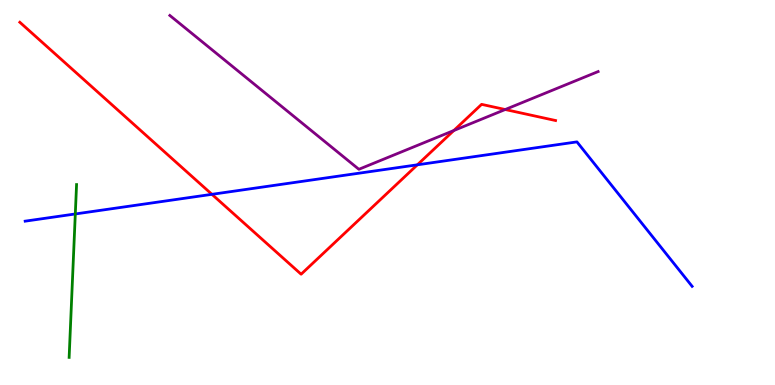[{'lines': ['blue', 'red'], 'intersections': [{'x': 2.73, 'y': 4.95}, {'x': 5.39, 'y': 5.72}]}, {'lines': ['green', 'red'], 'intersections': []}, {'lines': ['purple', 'red'], 'intersections': [{'x': 5.86, 'y': 6.61}, {'x': 6.52, 'y': 7.16}]}, {'lines': ['blue', 'green'], 'intersections': [{'x': 0.972, 'y': 4.44}]}, {'lines': ['blue', 'purple'], 'intersections': []}, {'lines': ['green', 'purple'], 'intersections': []}]